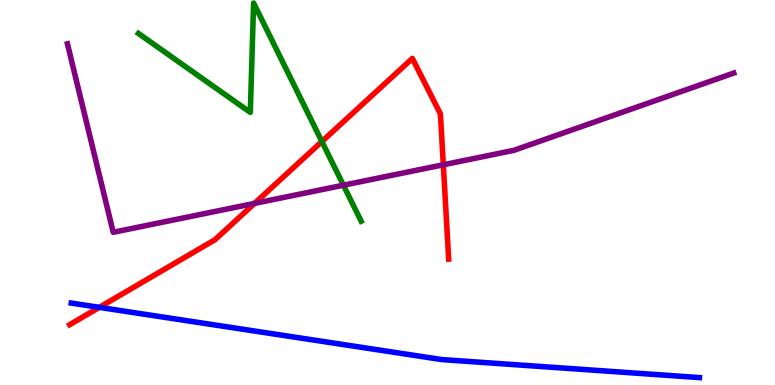[{'lines': ['blue', 'red'], 'intersections': [{'x': 1.28, 'y': 2.02}]}, {'lines': ['green', 'red'], 'intersections': [{'x': 4.15, 'y': 6.32}]}, {'lines': ['purple', 'red'], 'intersections': [{'x': 3.28, 'y': 4.72}, {'x': 5.72, 'y': 5.72}]}, {'lines': ['blue', 'green'], 'intersections': []}, {'lines': ['blue', 'purple'], 'intersections': []}, {'lines': ['green', 'purple'], 'intersections': [{'x': 4.43, 'y': 5.19}]}]